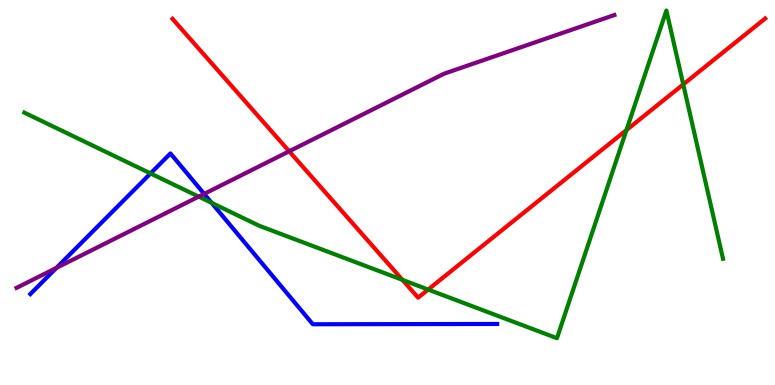[{'lines': ['blue', 'red'], 'intersections': []}, {'lines': ['green', 'red'], 'intersections': [{'x': 5.19, 'y': 2.73}, {'x': 5.52, 'y': 2.48}, {'x': 8.08, 'y': 6.62}, {'x': 8.82, 'y': 7.81}]}, {'lines': ['purple', 'red'], 'intersections': [{'x': 3.73, 'y': 6.07}]}, {'lines': ['blue', 'green'], 'intersections': [{'x': 1.94, 'y': 5.5}, {'x': 2.73, 'y': 4.73}]}, {'lines': ['blue', 'purple'], 'intersections': [{'x': 0.727, 'y': 3.04}, {'x': 2.63, 'y': 4.96}]}, {'lines': ['green', 'purple'], 'intersections': [{'x': 2.56, 'y': 4.89}]}]